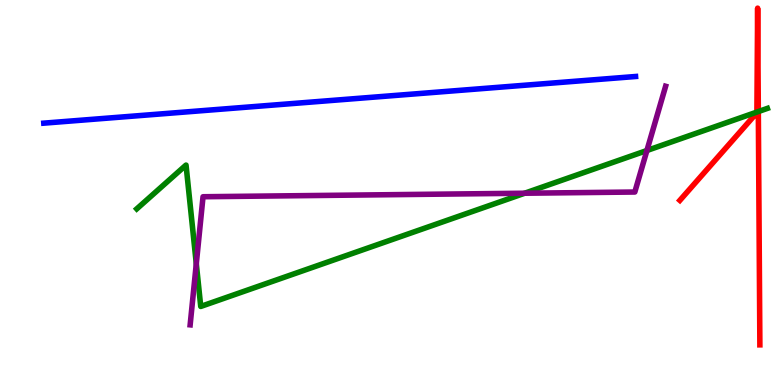[{'lines': ['blue', 'red'], 'intersections': []}, {'lines': ['green', 'red'], 'intersections': [{'x': 9.77, 'y': 7.09}, {'x': 9.78, 'y': 7.1}]}, {'lines': ['purple', 'red'], 'intersections': []}, {'lines': ['blue', 'green'], 'intersections': []}, {'lines': ['blue', 'purple'], 'intersections': []}, {'lines': ['green', 'purple'], 'intersections': [{'x': 2.53, 'y': 3.15}, {'x': 6.77, 'y': 4.98}, {'x': 8.35, 'y': 6.09}]}]